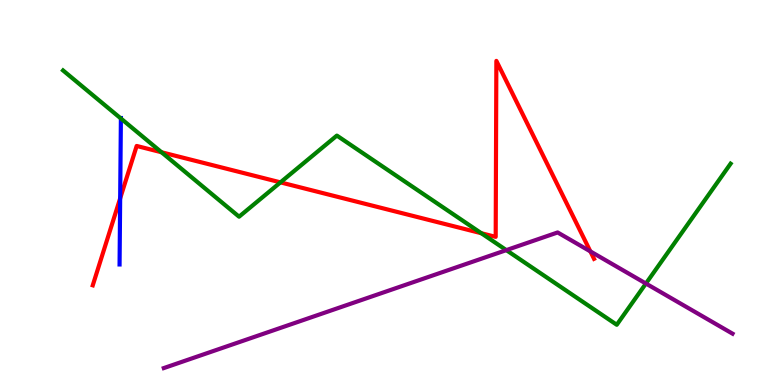[{'lines': ['blue', 'red'], 'intersections': [{'x': 1.55, 'y': 4.85}]}, {'lines': ['green', 'red'], 'intersections': [{'x': 2.08, 'y': 6.05}, {'x': 3.62, 'y': 5.26}, {'x': 6.21, 'y': 3.94}]}, {'lines': ['purple', 'red'], 'intersections': [{'x': 7.62, 'y': 3.47}]}, {'lines': ['blue', 'green'], 'intersections': [{'x': 1.56, 'y': 6.92}]}, {'lines': ['blue', 'purple'], 'intersections': []}, {'lines': ['green', 'purple'], 'intersections': [{'x': 6.53, 'y': 3.5}, {'x': 8.33, 'y': 2.64}]}]